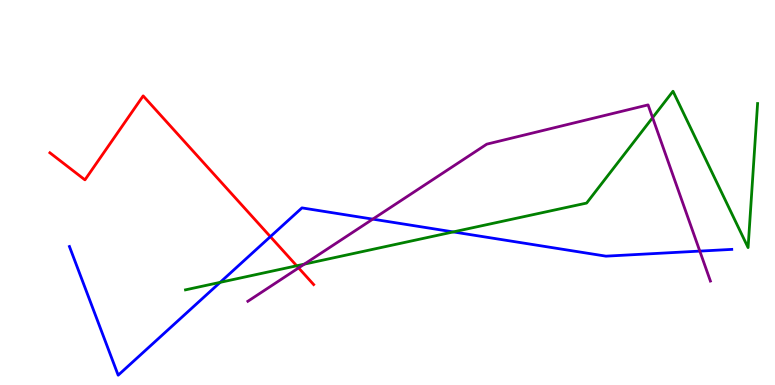[{'lines': ['blue', 'red'], 'intersections': [{'x': 3.49, 'y': 3.85}]}, {'lines': ['green', 'red'], 'intersections': [{'x': 3.83, 'y': 3.1}]}, {'lines': ['purple', 'red'], 'intersections': [{'x': 3.85, 'y': 3.04}]}, {'lines': ['blue', 'green'], 'intersections': [{'x': 2.84, 'y': 2.67}, {'x': 5.85, 'y': 3.98}]}, {'lines': ['blue', 'purple'], 'intersections': [{'x': 4.81, 'y': 4.31}, {'x': 9.03, 'y': 3.48}]}, {'lines': ['green', 'purple'], 'intersections': [{'x': 3.93, 'y': 3.14}, {'x': 8.42, 'y': 6.94}]}]